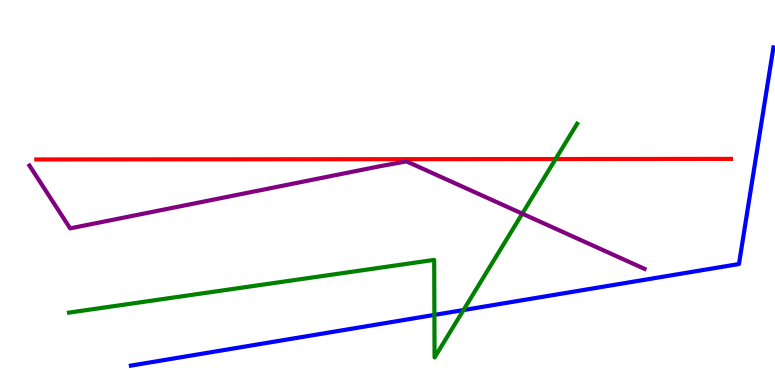[{'lines': ['blue', 'red'], 'intersections': []}, {'lines': ['green', 'red'], 'intersections': [{'x': 7.17, 'y': 5.87}]}, {'lines': ['purple', 'red'], 'intersections': []}, {'lines': ['blue', 'green'], 'intersections': [{'x': 5.61, 'y': 1.82}, {'x': 5.98, 'y': 1.95}]}, {'lines': ['blue', 'purple'], 'intersections': []}, {'lines': ['green', 'purple'], 'intersections': [{'x': 6.74, 'y': 4.45}]}]